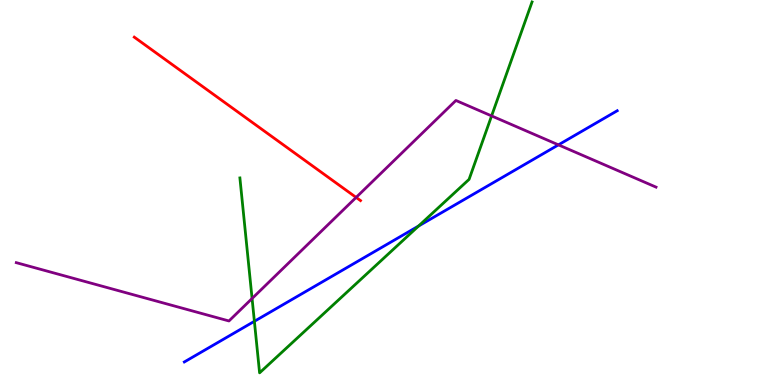[{'lines': ['blue', 'red'], 'intersections': []}, {'lines': ['green', 'red'], 'intersections': []}, {'lines': ['purple', 'red'], 'intersections': [{'x': 4.6, 'y': 4.87}]}, {'lines': ['blue', 'green'], 'intersections': [{'x': 3.28, 'y': 1.65}, {'x': 5.4, 'y': 4.13}]}, {'lines': ['blue', 'purple'], 'intersections': [{'x': 7.21, 'y': 6.24}]}, {'lines': ['green', 'purple'], 'intersections': [{'x': 3.25, 'y': 2.25}, {'x': 6.34, 'y': 6.99}]}]